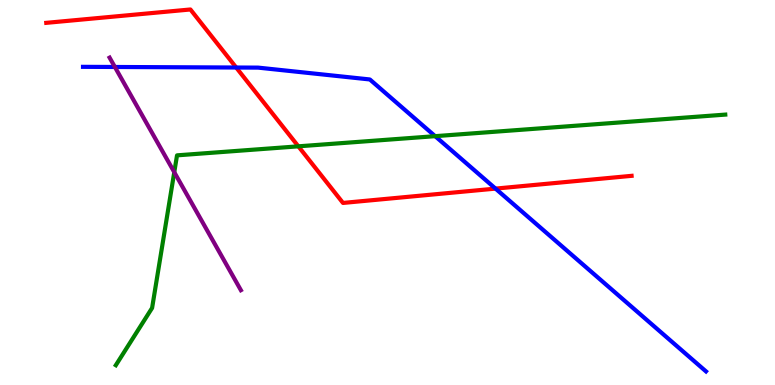[{'lines': ['blue', 'red'], 'intersections': [{'x': 3.05, 'y': 8.25}, {'x': 6.39, 'y': 5.1}]}, {'lines': ['green', 'red'], 'intersections': [{'x': 3.85, 'y': 6.2}]}, {'lines': ['purple', 'red'], 'intersections': []}, {'lines': ['blue', 'green'], 'intersections': [{'x': 5.61, 'y': 6.46}]}, {'lines': ['blue', 'purple'], 'intersections': [{'x': 1.48, 'y': 8.26}]}, {'lines': ['green', 'purple'], 'intersections': [{'x': 2.25, 'y': 5.53}]}]